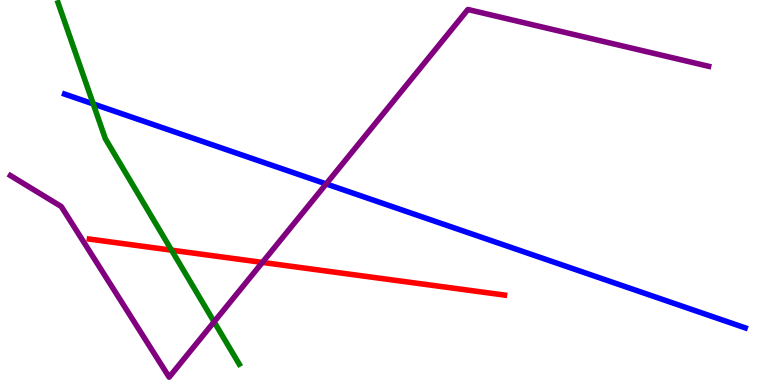[{'lines': ['blue', 'red'], 'intersections': []}, {'lines': ['green', 'red'], 'intersections': [{'x': 2.21, 'y': 3.5}]}, {'lines': ['purple', 'red'], 'intersections': [{'x': 3.39, 'y': 3.18}]}, {'lines': ['blue', 'green'], 'intersections': [{'x': 1.2, 'y': 7.3}]}, {'lines': ['blue', 'purple'], 'intersections': [{'x': 4.21, 'y': 5.22}]}, {'lines': ['green', 'purple'], 'intersections': [{'x': 2.76, 'y': 1.64}]}]